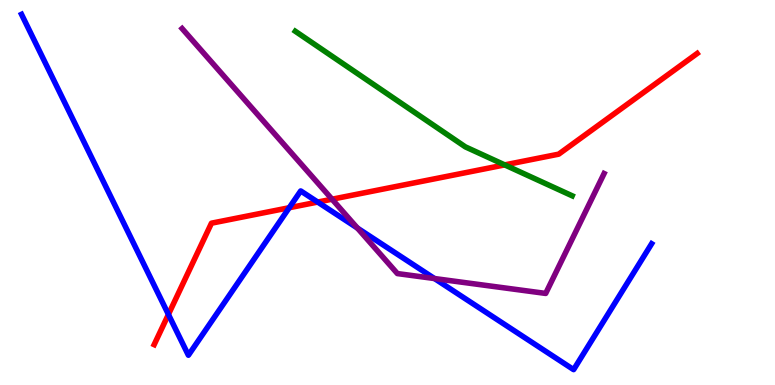[{'lines': ['blue', 'red'], 'intersections': [{'x': 2.17, 'y': 1.83}, {'x': 3.73, 'y': 4.6}, {'x': 4.1, 'y': 4.75}]}, {'lines': ['green', 'red'], 'intersections': [{'x': 6.51, 'y': 5.72}]}, {'lines': ['purple', 'red'], 'intersections': [{'x': 4.28, 'y': 4.83}]}, {'lines': ['blue', 'green'], 'intersections': []}, {'lines': ['blue', 'purple'], 'intersections': [{'x': 4.61, 'y': 4.08}, {'x': 5.61, 'y': 2.77}]}, {'lines': ['green', 'purple'], 'intersections': []}]